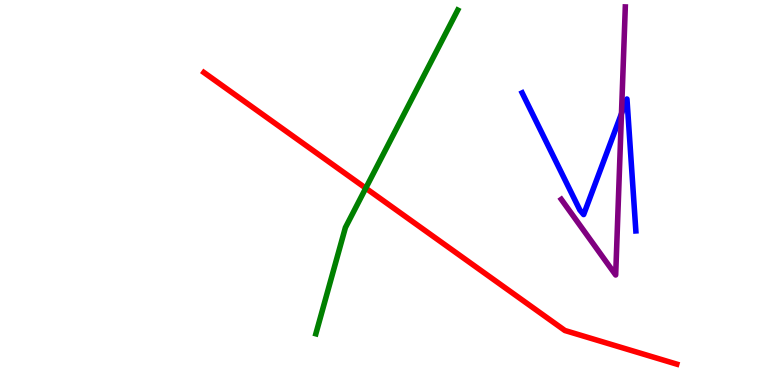[{'lines': ['blue', 'red'], 'intersections': []}, {'lines': ['green', 'red'], 'intersections': [{'x': 4.72, 'y': 5.11}]}, {'lines': ['purple', 'red'], 'intersections': []}, {'lines': ['blue', 'green'], 'intersections': []}, {'lines': ['blue', 'purple'], 'intersections': [{'x': 8.02, 'y': 7.05}]}, {'lines': ['green', 'purple'], 'intersections': []}]